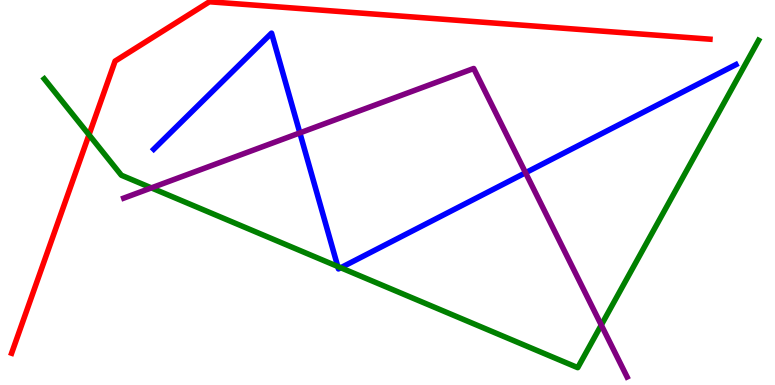[{'lines': ['blue', 'red'], 'intersections': []}, {'lines': ['green', 'red'], 'intersections': [{'x': 1.15, 'y': 6.5}]}, {'lines': ['purple', 'red'], 'intersections': []}, {'lines': ['blue', 'green'], 'intersections': [{'x': 4.36, 'y': 3.08}, {'x': 4.4, 'y': 3.05}]}, {'lines': ['blue', 'purple'], 'intersections': [{'x': 3.87, 'y': 6.55}, {'x': 6.78, 'y': 5.51}]}, {'lines': ['green', 'purple'], 'intersections': [{'x': 1.95, 'y': 5.12}, {'x': 7.76, 'y': 1.56}]}]